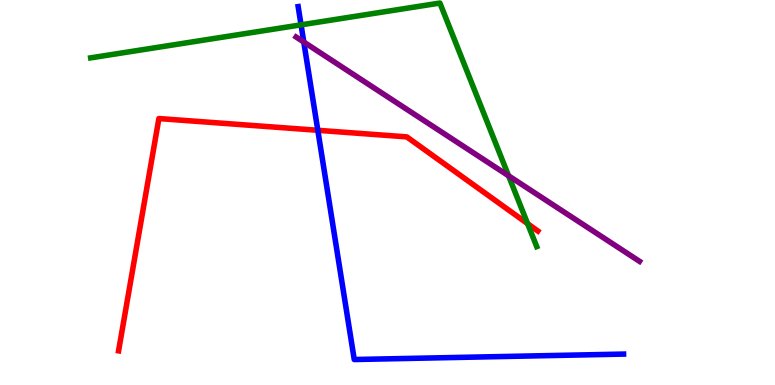[{'lines': ['blue', 'red'], 'intersections': [{'x': 4.1, 'y': 6.62}]}, {'lines': ['green', 'red'], 'intersections': [{'x': 6.81, 'y': 4.19}]}, {'lines': ['purple', 'red'], 'intersections': []}, {'lines': ['blue', 'green'], 'intersections': [{'x': 3.88, 'y': 9.35}]}, {'lines': ['blue', 'purple'], 'intersections': [{'x': 3.92, 'y': 8.91}]}, {'lines': ['green', 'purple'], 'intersections': [{'x': 6.56, 'y': 5.43}]}]